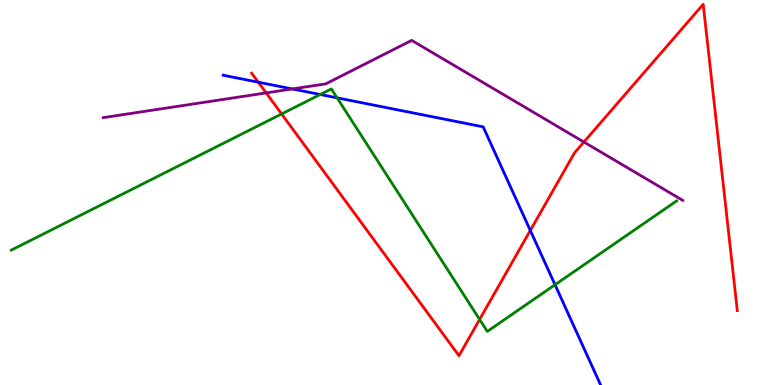[{'lines': ['blue', 'red'], 'intersections': [{'x': 3.33, 'y': 7.87}, {'x': 6.84, 'y': 4.01}]}, {'lines': ['green', 'red'], 'intersections': [{'x': 3.63, 'y': 7.04}, {'x': 6.19, 'y': 1.7}]}, {'lines': ['purple', 'red'], 'intersections': [{'x': 3.43, 'y': 7.59}, {'x': 7.53, 'y': 6.31}]}, {'lines': ['blue', 'green'], 'intersections': [{'x': 4.13, 'y': 7.55}, {'x': 4.35, 'y': 7.46}, {'x': 7.16, 'y': 2.6}]}, {'lines': ['blue', 'purple'], 'intersections': [{'x': 3.77, 'y': 7.69}]}, {'lines': ['green', 'purple'], 'intersections': []}]